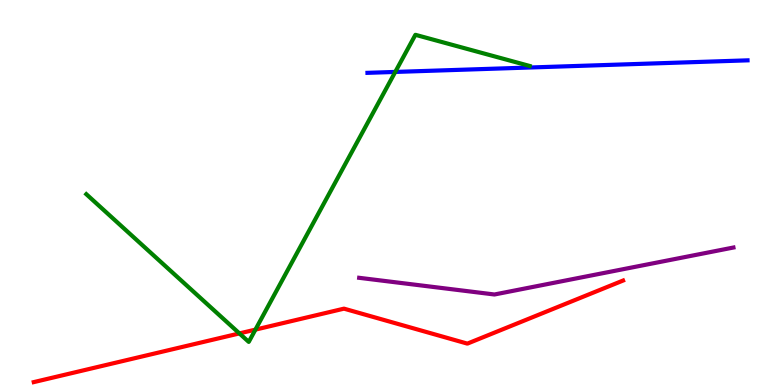[{'lines': ['blue', 'red'], 'intersections': []}, {'lines': ['green', 'red'], 'intersections': [{'x': 3.09, 'y': 1.34}, {'x': 3.3, 'y': 1.44}]}, {'lines': ['purple', 'red'], 'intersections': []}, {'lines': ['blue', 'green'], 'intersections': [{'x': 5.1, 'y': 8.13}]}, {'lines': ['blue', 'purple'], 'intersections': []}, {'lines': ['green', 'purple'], 'intersections': []}]